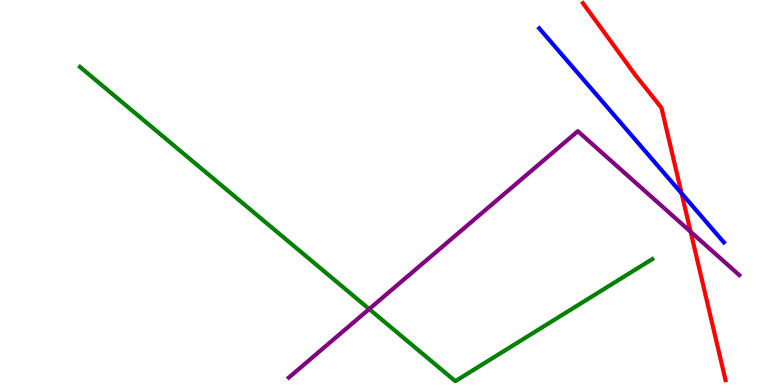[{'lines': ['blue', 'red'], 'intersections': [{'x': 8.79, 'y': 4.98}]}, {'lines': ['green', 'red'], 'intersections': []}, {'lines': ['purple', 'red'], 'intersections': [{'x': 8.91, 'y': 3.98}]}, {'lines': ['blue', 'green'], 'intersections': []}, {'lines': ['blue', 'purple'], 'intersections': []}, {'lines': ['green', 'purple'], 'intersections': [{'x': 4.76, 'y': 1.97}]}]